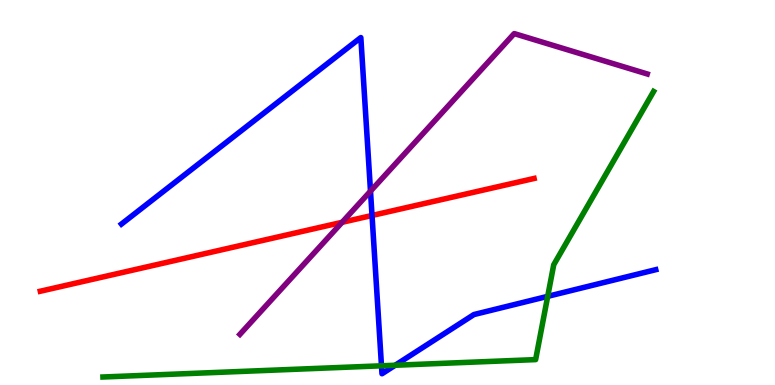[{'lines': ['blue', 'red'], 'intersections': [{'x': 4.8, 'y': 4.4}]}, {'lines': ['green', 'red'], 'intersections': []}, {'lines': ['purple', 'red'], 'intersections': [{'x': 4.41, 'y': 4.23}]}, {'lines': ['blue', 'green'], 'intersections': [{'x': 4.92, 'y': 0.499}, {'x': 5.1, 'y': 0.513}, {'x': 7.07, 'y': 2.3}]}, {'lines': ['blue', 'purple'], 'intersections': [{'x': 4.78, 'y': 5.03}]}, {'lines': ['green', 'purple'], 'intersections': []}]